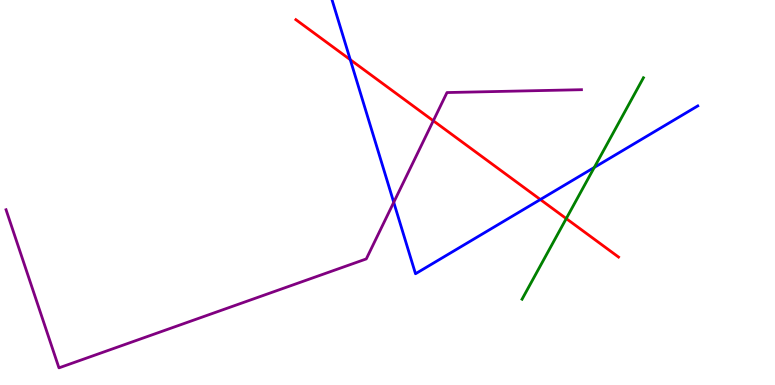[{'lines': ['blue', 'red'], 'intersections': [{'x': 4.52, 'y': 8.45}, {'x': 6.97, 'y': 4.82}]}, {'lines': ['green', 'red'], 'intersections': [{'x': 7.31, 'y': 4.32}]}, {'lines': ['purple', 'red'], 'intersections': [{'x': 5.59, 'y': 6.86}]}, {'lines': ['blue', 'green'], 'intersections': [{'x': 7.67, 'y': 5.65}]}, {'lines': ['blue', 'purple'], 'intersections': [{'x': 5.08, 'y': 4.74}]}, {'lines': ['green', 'purple'], 'intersections': []}]